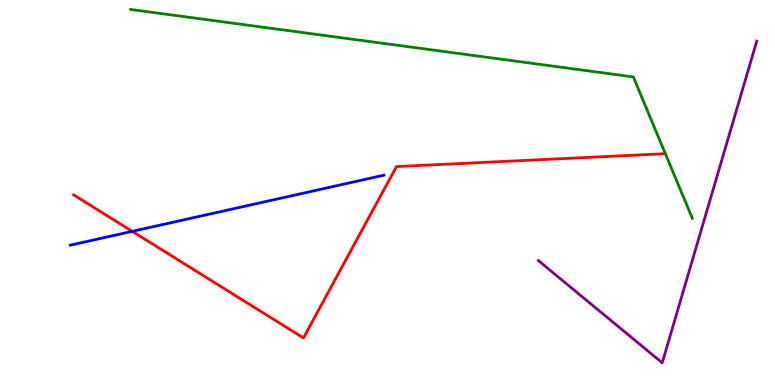[{'lines': ['blue', 'red'], 'intersections': [{'x': 1.71, 'y': 3.99}]}, {'lines': ['green', 'red'], 'intersections': []}, {'lines': ['purple', 'red'], 'intersections': []}, {'lines': ['blue', 'green'], 'intersections': []}, {'lines': ['blue', 'purple'], 'intersections': []}, {'lines': ['green', 'purple'], 'intersections': []}]